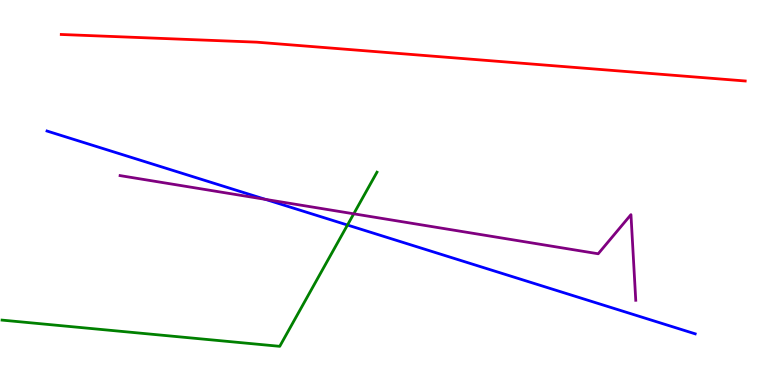[{'lines': ['blue', 'red'], 'intersections': []}, {'lines': ['green', 'red'], 'intersections': []}, {'lines': ['purple', 'red'], 'intersections': []}, {'lines': ['blue', 'green'], 'intersections': [{'x': 4.48, 'y': 4.16}]}, {'lines': ['blue', 'purple'], 'intersections': [{'x': 3.43, 'y': 4.82}]}, {'lines': ['green', 'purple'], 'intersections': [{'x': 4.56, 'y': 4.45}]}]